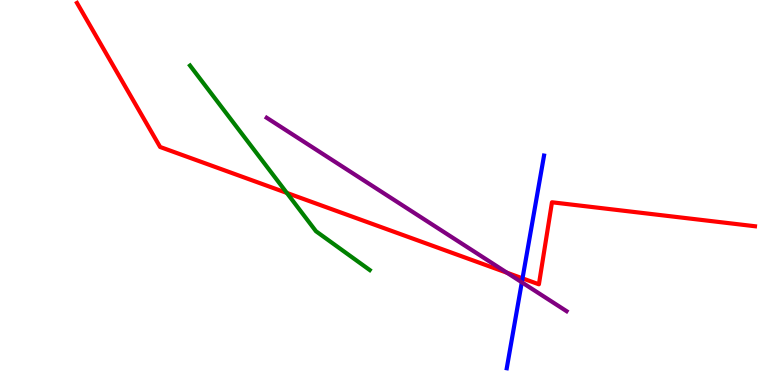[{'lines': ['blue', 'red'], 'intersections': [{'x': 6.74, 'y': 2.77}]}, {'lines': ['green', 'red'], 'intersections': [{'x': 3.7, 'y': 4.99}]}, {'lines': ['purple', 'red'], 'intersections': [{'x': 6.54, 'y': 2.92}]}, {'lines': ['blue', 'green'], 'intersections': []}, {'lines': ['blue', 'purple'], 'intersections': [{'x': 6.73, 'y': 2.67}]}, {'lines': ['green', 'purple'], 'intersections': []}]